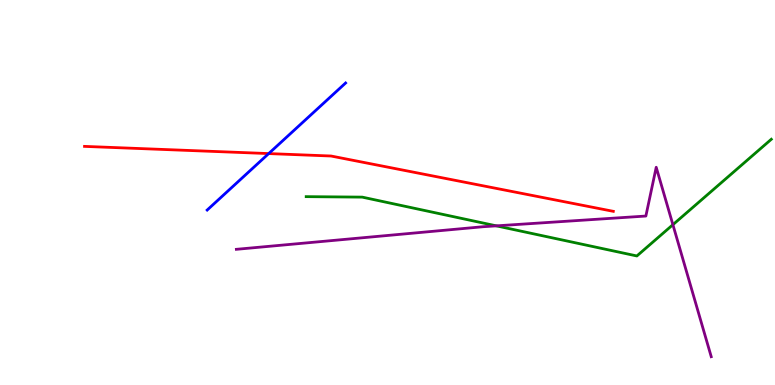[{'lines': ['blue', 'red'], 'intersections': [{'x': 3.47, 'y': 6.01}]}, {'lines': ['green', 'red'], 'intersections': []}, {'lines': ['purple', 'red'], 'intersections': []}, {'lines': ['blue', 'green'], 'intersections': []}, {'lines': ['blue', 'purple'], 'intersections': []}, {'lines': ['green', 'purple'], 'intersections': [{'x': 6.4, 'y': 4.13}, {'x': 8.68, 'y': 4.16}]}]